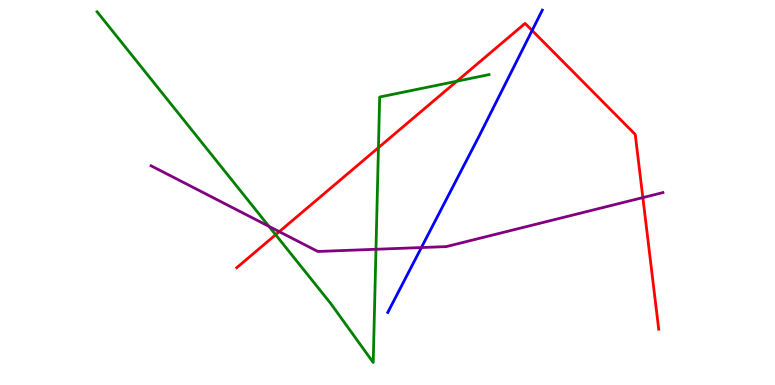[{'lines': ['blue', 'red'], 'intersections': [{'x': 6.87, 'y': 9.21}]}, {'lines': ['green', 'red'], 'intersections': [{'x': 3.56, 'y': 3.9}, {'x': 4.88, 'y': 6.16}, {'x': 5.9, 'y': 7.89}]}, {'lines': ['purple', 'red'], 'intersections': [{'x': 3.6, 'y': 3.98}, {'x': 8.29, 'y': 4.87}]}, {'lines': ['blue', 'green'], 'intersections': []}, {'lines': ['blue', 'purple'], 'intersections': [{'x': 5.44, 'y': 3.57}]}, {'lines': ['green', 'purple'], 'intersections': [{'x': 3.47, 'y': 4.12}, {'x': 4.85, 'y': 3.53}]}]